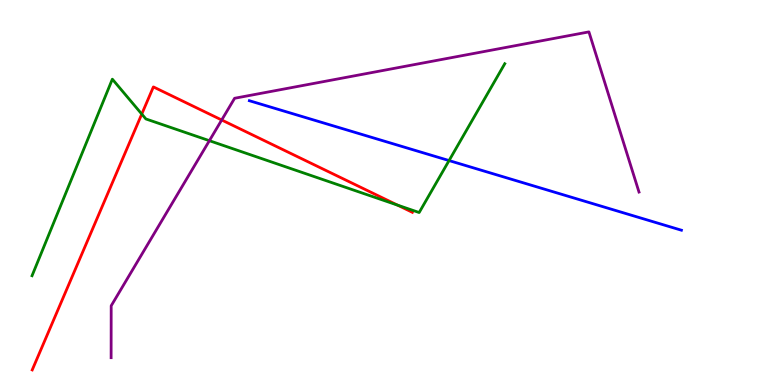[{'lines': ['blue', 'red'], 'intersections': []}, {'lines': ['green', 'red'], 'intersections': [{'x': 1.83, 'y': 7.04}, {'x': 5.13, 'y': 4.67}]}, {'lines': ['purple', 'red'], 'intersections': [{'x': 2.86, 'y': 6.88}]}, {'lines': ['blue', 'green'], 'intersections': [{'x': 5.79, 'y': 5.83}]}, {'lines': ['blue', 'purple'], 'intersections': []}, {'lines': ['green', 'purple'], 'intersections': [{'x': 2.7, 'y': 6.35}]}]